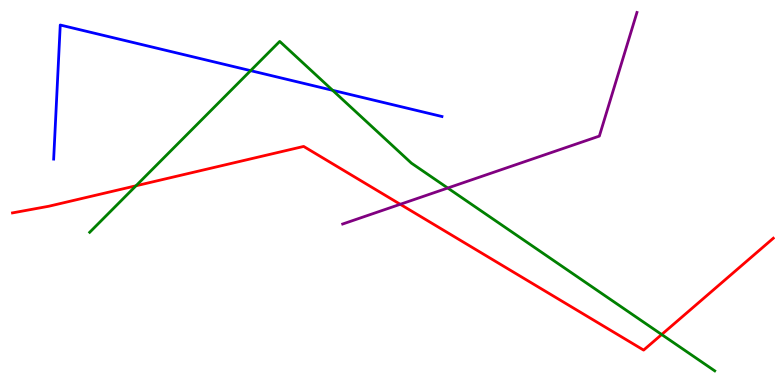[{'lines': ['blue', 'red'], 'intersections': []}, {'lines': ['green', 'red'], 'intersections': [{'x': 1.75, 'y': 5.17}, {'x': 8.54, 'y': 1.31}]}, {'lines': ['purple', 'red'], 'intersections': [{'x': 5.16, 'y': 4.69}]}, {'lines': ['blue', 'green'], 'intersections': [{'x': 3.23, 'y': 8.17}, {'x': 4.29, 'y': 7.65}]}, {'lines': ['blue', 'purple'], 'intersections': []}, {'lines': ['green', 'purple'], 'intersections': [{'x': 5.78, 'y': 5.12}]}]